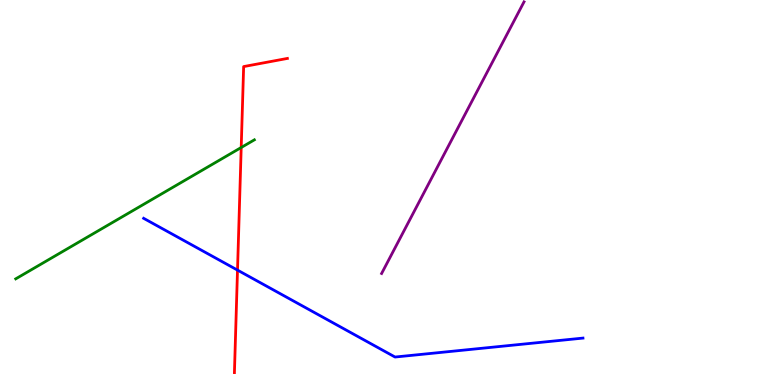[{'lines': ['blue', 'red'], 'intersections': [{'x': 3.06, 'y': 2.98}]}, {'lines': ['green', 'red'], 'intersections': [{'x': 3.11, 'y': 6.17}]}, {'lines': ['purple', 'red'], 'intersections': []}, {'lines': ['blue', 'green'], 'intersections': []}, {'lines': ['blue', 'purple'], 'intersections': []}, {'lines': ['green', 'purple'], 'intersections': []}]